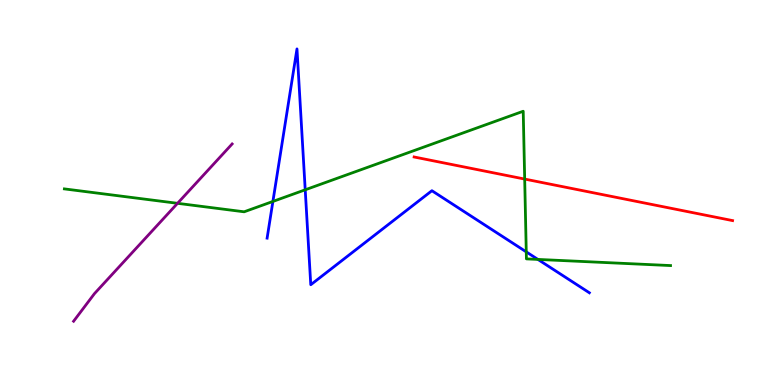[{'lines': ['blue', 'red'], 'intersections': []}, {'lines': ['green', 'red'], 'intersections': [{'x': 6.77, 'y': 5.35}]}, {'lines': ['purple', 'red'], 'intersections': []}, {'lines': ['blue', 'green'], 'intersections': [{'x': 3.52, 'y': 4.77}, {'x': 3.94, 'y': 5.07}, {'x': 6.79, 'y': 3.46}, {'x': 6.94, 'y': 3.26}]}, {'lines': ['blue', 'purple'], 'intersections': []}, {'lines': ['green', 'purple'], 'intersections': [{'x': 2.29, 'y': 4.72}]}]